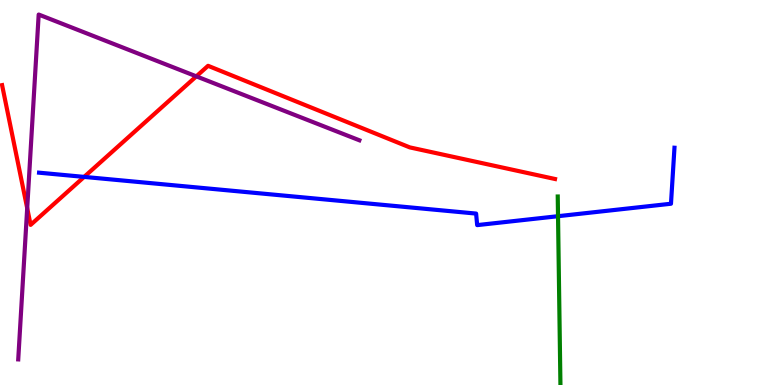[{'lines': ['blue', 'red'], 'intersections': [{'x': 1.09, 'y': 5.41}]}, {'lines': ['green', 'red'], 'intersections': []}, {'lines': ['purple', 'red'], 'intersections': [{'x': 0.351, 'y': 4.59}, {'x': 2.53, 'y': 8.02}]}, {'lines': ['blue', 'green'], 'intersections': [{'x': 7.2, 'y': 4.38}]}, {'lines': ['blue', 'purple'], 'intersections': []}, {'lines': ['green', 'purple'], 'intersections': []}]